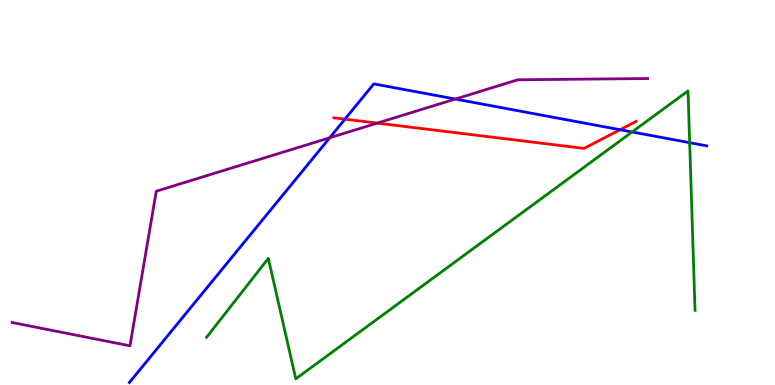[{'lines': ['blue', 'red'], 'intersections': [{'x': 4.45, 'y': 6.91}, {'x': 8.0, 'y': 6.63}]}, {'lines': ['green', 'red'], 'intersections': []}, {'lines': ['purple', 'red'], 'intersections': [{'x': 4.87, 'y': 6.8}]}, {'lines': ['blue', 'green'], 'intersections': [{'x': 8.16, 'y': 6.57}, {'x': 8.9, 'y': 6.29}]}, {'lines': ['blue', 'purple'], 'intersections': [{'x': 4.25, 'y': 6.42}, {'x': 5.88, 'y': 7.43}]}, {'lines': ['green', 'purple'], 'intersections': []}]